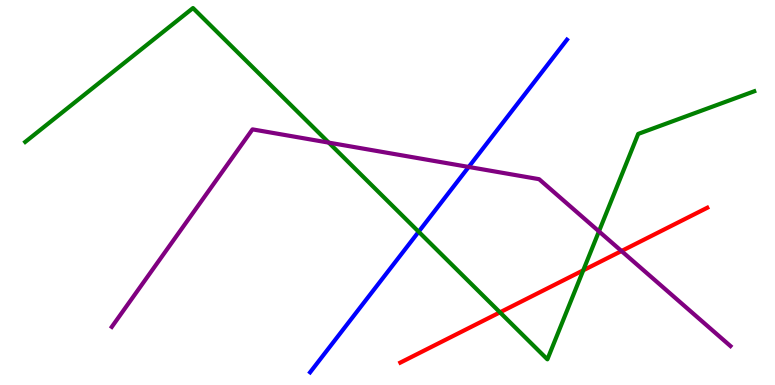[{'lines': ['blue', 'red'], 'intersections': []}, {'lines': ['green', 'red'], 'intersections': [{'x': 6.45, 'y': 1.89}, {'x': 7.53, 'y': 2.98}]}, {'lines': ['purple', 'red'], 'intersections': [{'x': 8.02, 'y': 3.48}]}, {'lines': ['blue', 'green'], 'intersections': [{'x': 5.4, 'y': 3.98}]}, {'lines': ['blue', 'purple'], 'intersections': [{'x': 6.05, 'y': 5.66}]}, {'lines': ['green', 'purple'], 'intersections': [{'x': 4.24, 'y': 6.3}, {'x': 7.73, 'y': 3.99}]}]